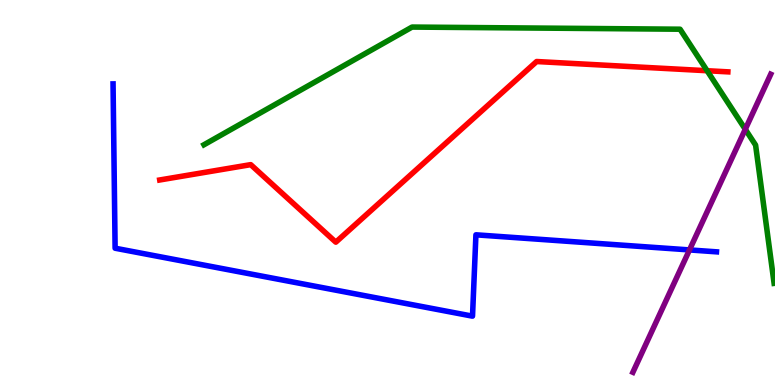[{'lines': ['blue', 'red'], 'intersections': []}, {'lines': ['green', 'red'], 'intersections': [{'x': 9.12, 'y': 8.16}]}, {'lines': ['purple', 'red'], 'intersections': []}, {'lines': ['blue', 'green'], 'intersections': []}, {'lines': ['blue', 'purple'], 'intersections': [{'x': 8.9, 'y': 3.51}]}, {'lines': ['green', 'purple'], 'intersections': [{'x': 9.62, 'y': 6.64}]}]